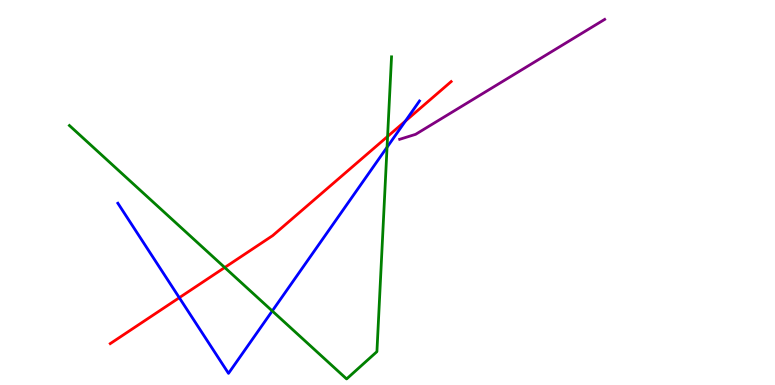[{'lines': ['blue', 'red'], 'intersections': [{'x': 2.31, 'y': 2.27}, {'x': 5.23, 'y': 6.86}]}, {'lines': ['green', 'red'], 'intersections': [{'x': 2.9, 'y': 3.05}, {'x': 5.0, 'y': 6.46}]}, {'lines': ['purple', 'red'], 'intersections': []}, {'lines': ['blue', 'green'], 'intersections': [{'x': 3.51, 'y': 1.92}, {'x': 4.99, 'y': 6.18}]}, {'lines': ['blue', 'purple'], 'intersections': []}, {'lines': ['green', 'purple'], 'intersections': []}]